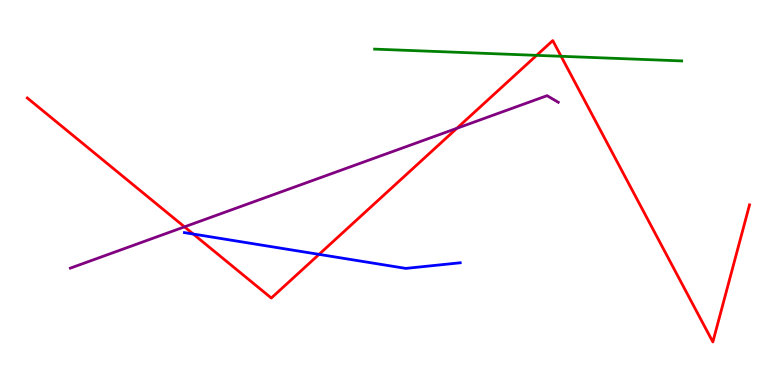[{'lines': ['blue', 'red'], 'intersections': [{'x': 2.49, 'y': 3.92}, {'x': 4.12, 'y': 3.39}]}, {'lines': ['green', 'red'], 'intersections': [{'x': 6.92, 'y': 8.56}, {'x': 7.24, 'y': 8.54}]}, {'lines': ['purple', 'red'], 'intersections': [{'x': 2.38, 'y': 4.11}, {'x': 5.9, 'y': 6.67}]}, {'lines': ['blue', 'green'], 'intersections': []}, {'lines': ['blue', 'purple'], 'intersections': []}, {'lines': ['green', 'purple'], 'intersections': []}]